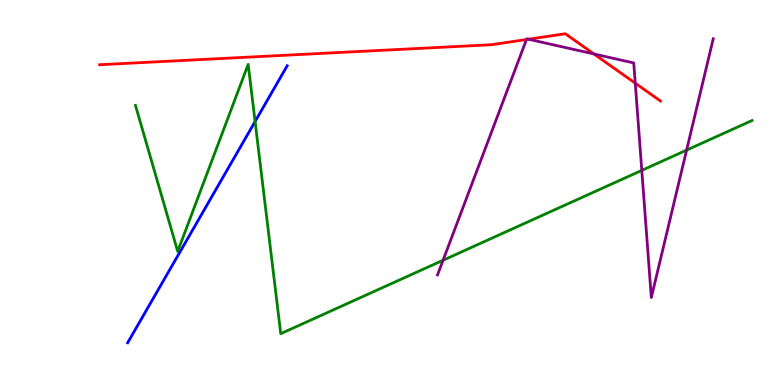[{'lines': ['blue', 'red'], 'intersections': []}, {'lines': ['green', 'red'], 'intersections': []}, {'lines': ['purple', 'red'], 'intersections': [{'x': 6.79, 'y': 8.97}, {'x': 6.82, 'y': 8.98}, {'x': 7.66, 'y': 8.6}, {'x': 8.2, 'y': 7.84}]}, {'lines': ['blue', 'green'], 'intersections': [{'x': 3.29, 'y': 6.84}]}, {'lines': ['blue', 'purple'], 'intersections': []}, {'lines': ['green', 'purple'], 'intersections': [{'x': 5.72, 'y': 3.24}, {'x': 8.28, 'y': 5.57}, {'x': 8.86, 'y': 6.1}]}]